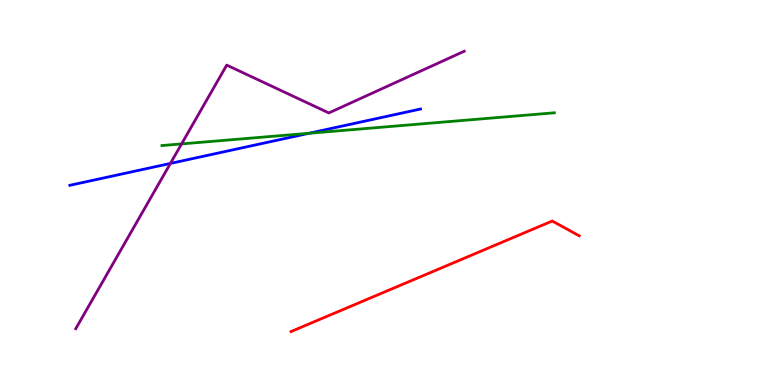[{'lines': ['blue', 'red'], 'intersections': []}, {'lines': ['green', 'red'], 'intersections': []}, {'lines': ['purple', 'red'], 'intersections': []}, {'lines': ['blue', 'green'], 'intersections': [{'x': 3.99, 'y': 6.54}]}, {'lines': ['blue', 'purple'], 'intersections': [{'x': 2.2, 'y': 5.75}]}, {'lines': ['green', 'purple'], 'intersections': [{'x': 2.34, 'y': 6.26}]}]